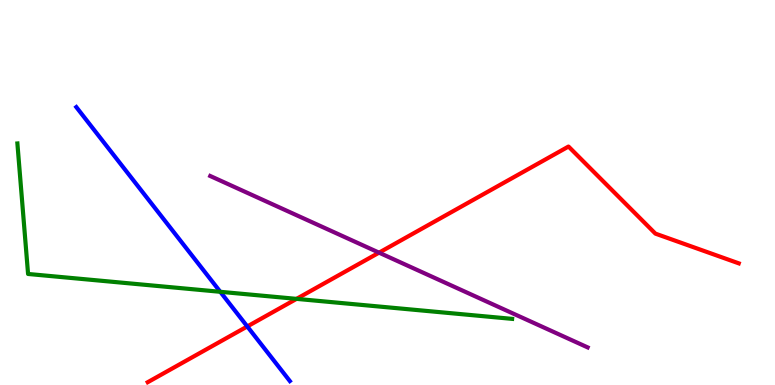[{'lines': ['blue', 'red'], 'intersections': [{'x': 3.19, 'y': 1.52}]}, {'lines': ['green', 'red'], 'intersections': [{'x': 3.83, 'y': 2.24}]}, {'lines': ['purple', 'red'], 'intersections': [{'x': 4.89, 'y': 3.44}]}, {'lines': ['blue', 'green'], 'intersections': [{'x': 2.84, 'y': 2.42}]}, {'lines': ['blue', 'purple'], 'intersections': []}, {'lines': ['green', 'purple'], 'intersections': []}]